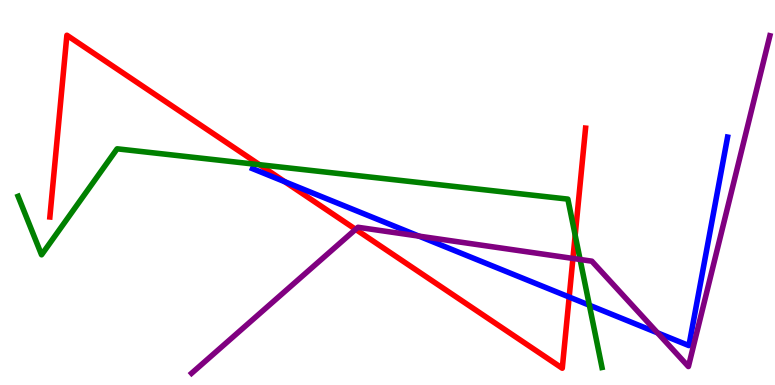[{'lines': ['blue', 'red'], 'intersections': [{'x': 3.68, 'y': 5.28}, {'x': 7.34, 'y': 2.28}]}, {'lines': ['green', 'red'], 'intersections': [{'x': 3.35, 'y': 5.72}, {'x': 7.42, 'y': 3.89}]}, {'lines': ['purple', 'red'], 'intersections': [{'x': 4.59, 'y': 4.04}, {'x': 7.39, 'y': 3.29}]}, {'lines': ['blue', 'green'], 'intersections': [{'x': 7.6, 'y': 2.07}]}, {'lines': ['blue', 'purple'], 'intersections': [{'x': 5.41, 'y': 3.87}, {'x': 8.48, 'y': 1.35}]}, {'lines': ['green', 'purple'], 'intersections': [{'x': 7.49, 'y': 3.26}]}]